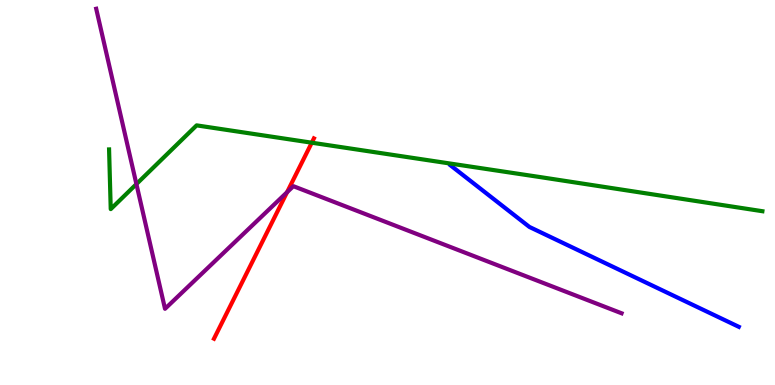[{'lines': ['blue', 'red'], 'intersections': []}, {'lines': ['green', 'red'], 'intersections': [{'x': 4.02, 'y': 6.29}]}, {'lines': ['purple', 'red'], 'intersections': [{'x': 3.7, 'y': 5.01}]}, {'lines': ['blue', 'green'], 'intersections': []}, {'lines': ['blue', 'purple'], 'intersections': []}, {'lines': ['green', 'purple'], 'intersections': [{'x': 1.76, 'y': 5.22}]}]